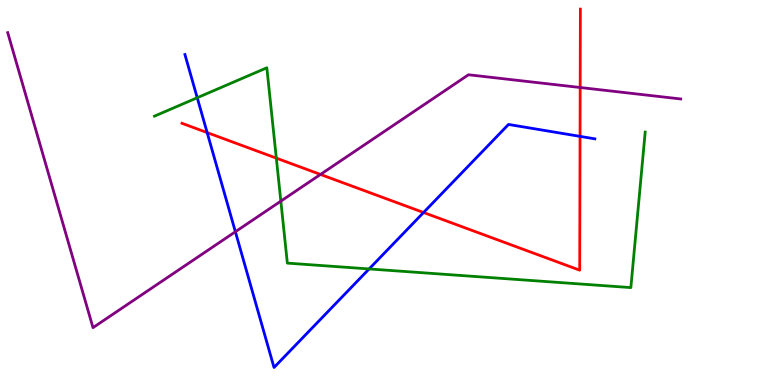[{'lines': ['blue', 'red'], 'intersections': [{'x': 2.67, 'y': 6.56}, {'x': 5.47, 'y': 4.48}, {'x': 7.48, 'y': 6.46}]}, {'lines': ['green', 'red'], 'intersections': [{'x': 3.57, 'y': 5.89}]}, {'lines': ['purple', 'red'], 'intersections': [{'x': 4.14, 'y': 5.47}, {'x': 7.49, 'y': 7.73}]}, {'lines': ['blue', 'green'], 'intersections': [{'x': 2.54, 'y': 7.46}, {'x': 4.76, 'y': 3.01}]}, {'lines': ['blue', 'purple'], 'intersections': [{'x': 3.04, 'y': 3.98}]}, {'lines': ['green', 'purple'], 'intersections': [{'x': 3.62, 'y': 4.78}]}]